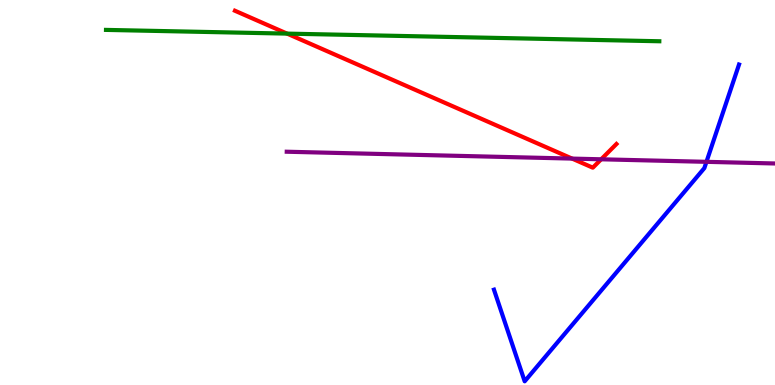[{'lines': ['blue', 'red'], 'intersections': []}, {'lines': ['green', 'red'], 'intersections': [{'x': 3.7, 'y': 9.13}]}, {'lines': ['purple', 'red'], 'intersections': [{'x': 7.38, 'y': 5.88}, {'x': 7.76, 'y': 5.86}]}, {'lines': ['blue', 'green'], 'intersections': []}, {'lines': ['blue', 'purple'], 'intersections': [{'x': 9.12, 'y': 5.8}]}, {'lines': ['green', 'purple'], 'intersections': []}]